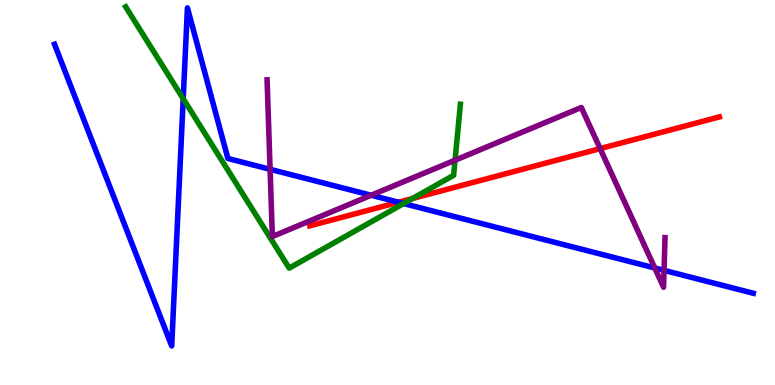[{'lines': ['blue', 'red'], 'intersections': [{'x': 5.14, 'y': 4.75}]}, {'lines': ['green', 'red'], 'intersections': [{'x': 5.32, 'y': 4.84}]}, {'lines': ['purple', 'red'], 'intersections': [{'x': 7.74, 'y': 6.14}]}, {'lines': ['blue', 'green'], 'intersections': [{'x': 2.36, 'y': 7.44}, {'x': 5.21, 'y': 4.71}]}, {'lines': ['blue', 'purple'], 'intersections': [{'x': 3.49, 'y': 5.6}, {'x': 4.79, 'y': 4.93}, {'x': 8.45, 'y': 3.04}, {'x': 8.57, 'y': 2.98}]}, {'lines': ['green', 'purple'], 'intersections': [{'x': 5.87, 'y': 5.84}]}]